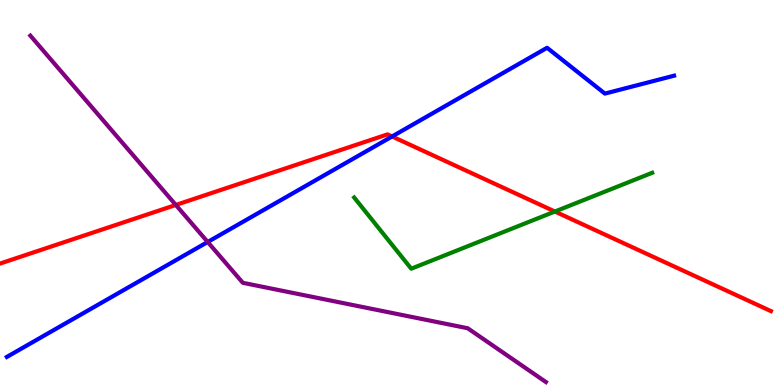[{'lines': ['blue', 'red'], 'intersections': [{'x': 5.06, 'y': 6.46}]}, {'lines': ['green', 'red'], 'intersections': [{'x': 7.16, 'y': 4.51}]}, {'lines': ['purple', 'red'], 'intersections': [{'x': 2.27, 'y': 4.68}]}, {'lines': ['blue', 'green'], 'intersections': []}, {'lines': ['blue', 'purple'], 'intersections': [{'x': 2.68, 'y': 3.71}]}, {'lines': ['green', 'purple'], 'intersections': []}]